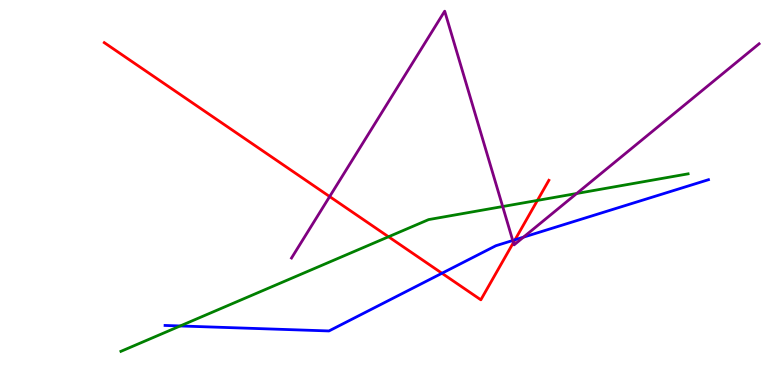[{'lines': ['blue', 'red'], 'intersections': [{'x': 5.7, 'y': 2.9}, {'x': 6.65, 'y': 3.77}]}, {'lines': ['green', 'red'], 'intersections': [{'x': 5.01, 'y': 3.85}, {'x': 6.93, 'y': 4.79}]}, {'lines': ['purple', 'red'], 'intersections': [{'x': 4.25, 'y': 4.89}, {'x': 6.62, 'y': 3.7}]}, {'lines': ['blue', 'green'], 'intersections': [{'x': 2.33, 'y': 1.53}]}, {'lines': ['blue', 'purple'], 'intersections': [{'x': 6.62, 'y': 3.75}, {'x': 6.75, 'y': 3.84}]}, {'lines': ['green', 'purple'], 'intersections': [{'x': 6.49, 'y': 4.64}, {'x': 7.44, 'y': 4.97}]}]